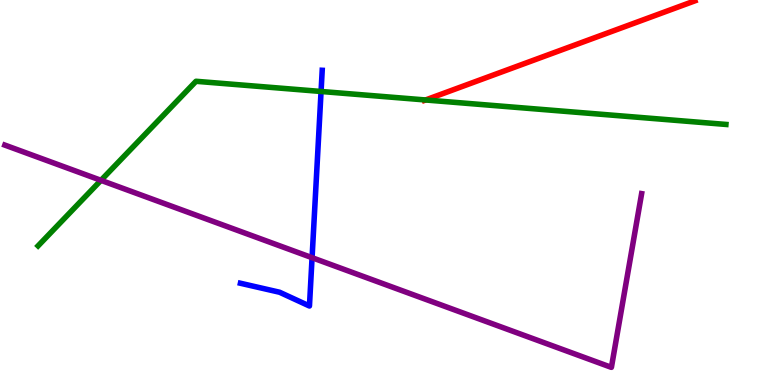[{'lines': ['blue', 'red'], 'intersections': []}, {'lines': ['green', 'red'], 'intersections': [{'x': 5.49, 'y': 7.4}]}, {'lines': ['purple', 'red'], 'intersections': []}, {'lines': ['blue', 'green'], 'intersections': [{'x': 4.14, 'y': 7.62}]}, {'lines': ['blue', 'purple'], 'intersections': [{'x': 4.03, 'y': 3.31}]}, {'lines': ['green', 'purple'], 'intersections': [{'x': 1.3, 'y': 5.32}]}]